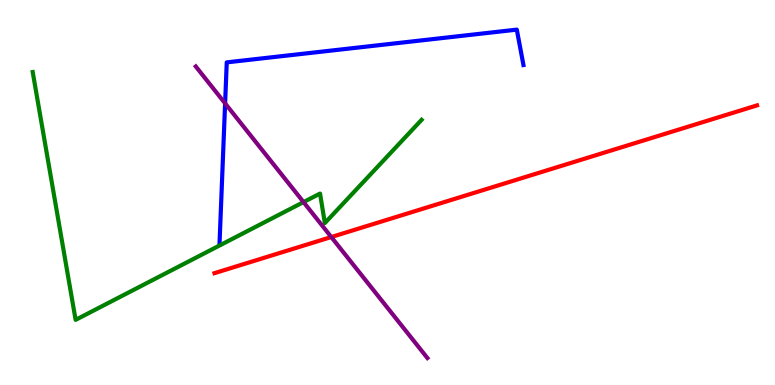[{'lines': ['blue', 'red'], 'intersections': []}, {'lines': ['green', 'red'], 'intersections': []}, {'lines': ['purple', 'red'], 'intersections': [{'x': 4.27, 'y': 3.84}]}, {'lines': ['blue', 'green'], 'intersections': []}, {'lines': ['blue', 'purple'], 'intersections': [{'x': 2.9, 'y': 7.31}]}, {'lines': ['green', 'purple'], 'intersections': [{'x': 3.92, 'y': 4.75}]}]